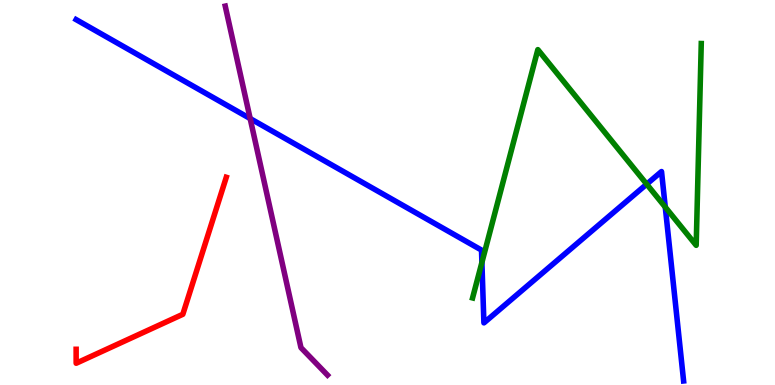[{'lines': ['blue', 'red'], 'intersections': []}, {'lines': ['green', 'red'], 'intersections': []}, {'lines': ['purple', 'red'], 'intersections': []}, {'lines': ['blue', 'green'], 'intersections': [{'x': 6.22, 'y': 3.18}, {'x': 8.34, 'y': 5.22}, {'x': 8.58, 'y': 4.62}]}, {'lines': ['blue', 'purple'], 'intersections': [{'x': 3.23, 'y': 6.92}]}, {'lines': ['green', 'purple'], 'intersections': []}]